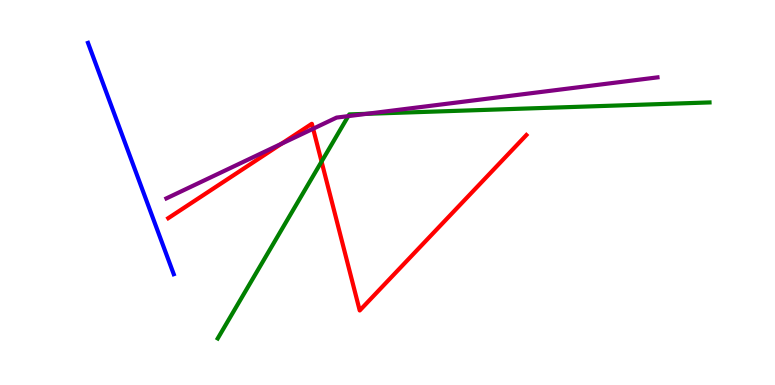[{'lines': ['blue', 'red'], 'intersections': []}, {'lines': ['green', 'red'], 'intersections': [{'x': 4.15, 'y': 5.8}]}, {'lines': ['purple', 'red'], 'intersections': [{'x': 3.63, 'y': 6.27}, {'x': 4.04, 'y': 6.66}]}, {'lines': ['blue', 'green'], 'intersections': []}, {'lines': ['blue', 'purple'], 'intersections': []}, {'lines': ['green', 'purple'], 'intersections': [{'x': 4.49, 'y': 6.98}, {'x': 4.73, 'y': 7.04}]}]